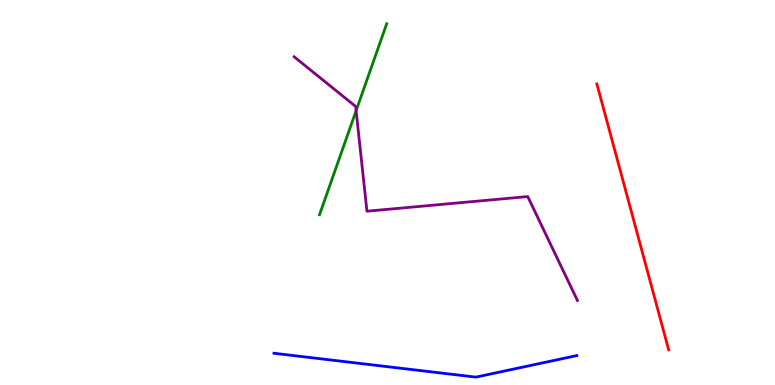[{'lines': ['blue', 'red'], 'intersections': []}, {'lines': ['green', 'red'], 'intersections': []}, {'lines': ['purple', 'red'], 'intersections': []}, {'lines': ['blue', 'green'], 'intersections': []}, {'lines': ['blue', 'purple'], 'intersections': []}, {'lines': ['green', 'purple'], 'intersections': [{'x': 4.59, 'y': 7.12}]}]